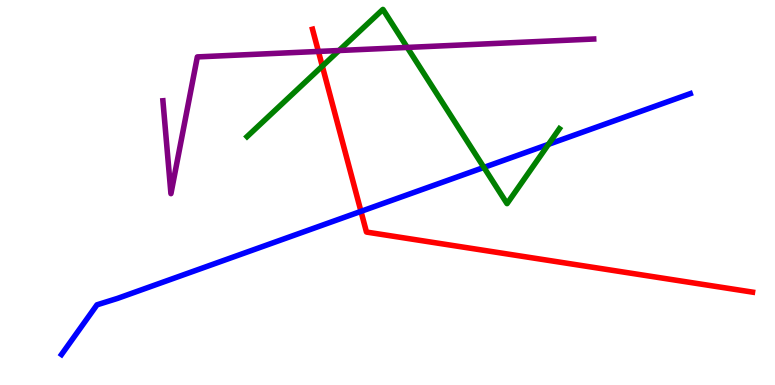[{'lines': ['blue', 'red'], 'intersections': [{'x': 4.66, 'y': 4.51}]}, {'lines': ['green', 'red'], 'intersections': [{'x': 4.16, 'y': 8.28}]}, {'lines': ['purple', 'red'], 'intersections': [{'x': 4.11, 'y': 8.66}]}, {'lines': ['blue', 'green'], 'intersections': [{'x': 6.24, 'y': 5.65}, {'x': 7.08, 'y': 6.25}]}, {'lines': ['blue', 'purple'], 'intersections': []}, {'lines': ['green', 'purple'], 'intersections': [{'x': 4.37, 'y': 8.69}, {'x': 5.25, 'y': 8.77}]}]